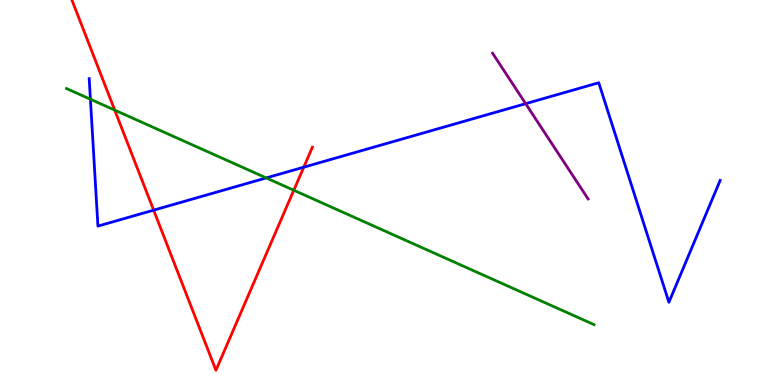[{'lines': ['blue', 'red'], 'intersections': [{'x': 1.98, 'y': 4.54}, {'x': 3.92, 'y': 5.66}]}, {'lines': ['green', 'red'], 'intersections': [{'x': 1.48, 'y': 7.14}, {'x': 3.79, 'y': 5.06}]}, {'lines': ['purple', 'red'], 'intersections': []}, {'lines': ['blue', 'green'], 'intersections': [{'x': 1.17, 'y': 7.42}, {'x': 3.44, 'y': 5.38}]}, {'lines': ['blue', 'purple'], 'intersections': [{'x': 6.78, 'y': 7.31}]}, {'lines': ['green', 'purple'], 'intersections': []}]